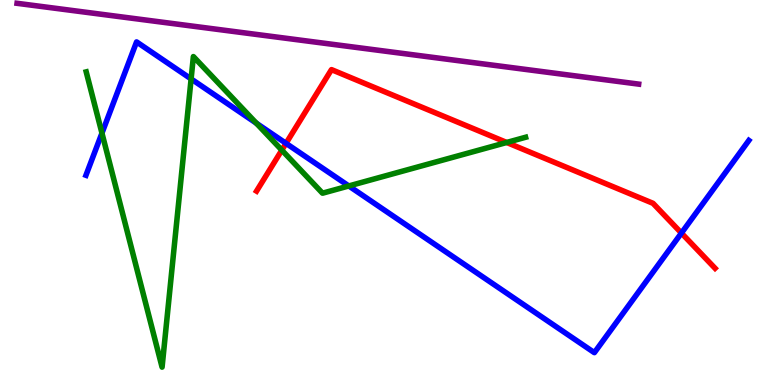[{'lines': ['blue', 'red'], 'intersections': [{'x': 3.69, 'y': 6.28}, {'x': 8.79, 'y': 3.95}]}, {'lines': ['green', 'red'], 'intersections': [{'x': 3.64, 'y': 6.1}, {'x': 6.54, 'y': 6.3}]}, {'lines': ['purple', 'red'], 'intersections': []}, {'lines': ['blue', 'green'], 'intersections': [{'x': 1.32, 'y': 6.54}, {'x': 2.47, 'y': 7.95}, {'x': 3.31, 'y': 6.8}, {'x': 4.5, 'y': 5.17}]}, {'lines': ['blue', 'purple'], 'intersections': []}, {'lines': ['green', 'purple'], 'intersections': []}]